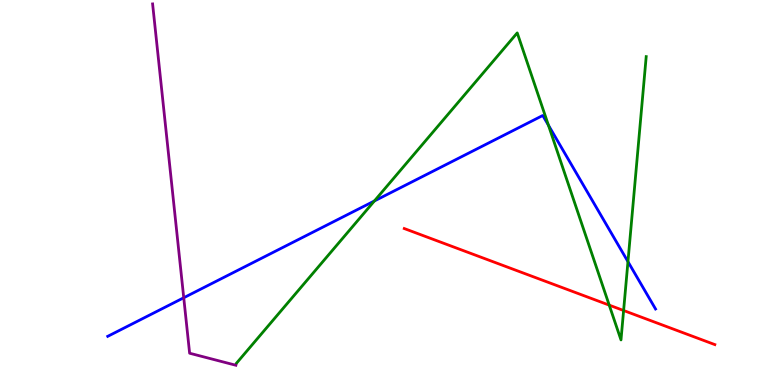[{'lines': ['blue', 'red'], 'intersections': []}, {'lines': ['green', 'red'], 'intersections': [{'x': 7.86, 'y': 2.07}, {'x': 8.05, 'y': 1.93}]}, {'lines': ['purple', 'red'], 'intersections': []}, {'lines': ['blue', 'green'], 'intersections': [{'x': 4.83, 'y': 4.78}, {'x': 7.08, 'y': 6.75}, {'x': 8.1, 'y': 3.2}]}, {'lines': ['blue', 'purple'], 'intersections': [{'x': 2.37, 'y': 2.27}]}, {'lines': ['green', 'purple'], 'intersections': []}]